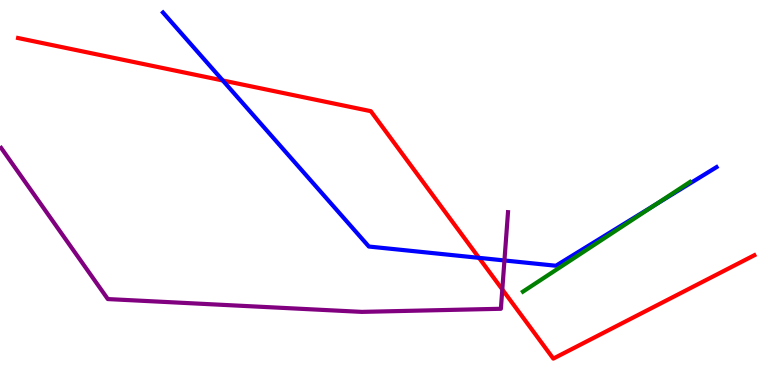[{'lines': ['blue', 'red'], 'intersections': [{'x': 2.87, 'y': 7.91}, {'x': 6.18, 'y': 3.3}]}, {'lines': ['green', 'red'], 'intersections': []}, {'lines': ['purple', 'red'], 'intersections': [{'x': 6.48, 'y': 2.48}]}, {'lines': ['blue', 'green'], 'intersections': [{'x': 8.46, 'y': 4.69}]}, {'lines': ['blue', 'purple'], 'intersections': [{'x': 6.51, 'y': 3.23}]}, {'lines': ['green', 'purple'], 'intersections': []}]